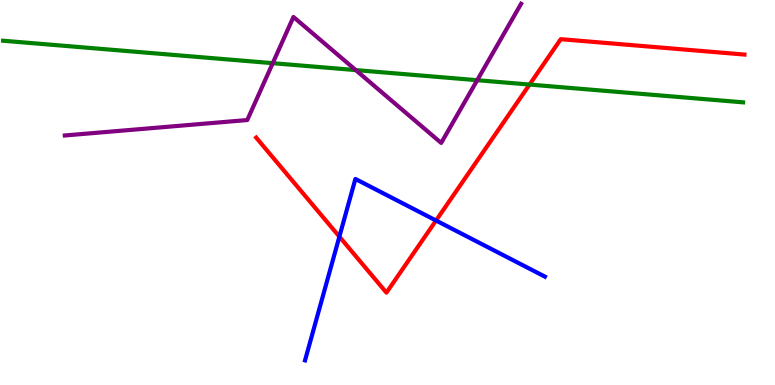[{'lines': ['blue', 'red'], 'intersections': [{'x': 4.38, 'y': 3.85}, {'x': 5.63, 'y': 4.27}]}, {'lines': ['green', 'red'], 'intersections': [{'x': 6.83, 'y': 7.8}]}, {'lines': ['purple', 'red'], 'intersections': []}, {'lines': ['blue', 'green'], 'intersections': []}, {'lines': ['blue', 'purple'], 'intersections': []}, {'lines': ['green', 'purple'], 'intersections': [{'x': 3.52, 'y': 8.36}, {'x': 4.59, 'y': 8.18}, {'x': 6.16, 'y': 7.92}]}]